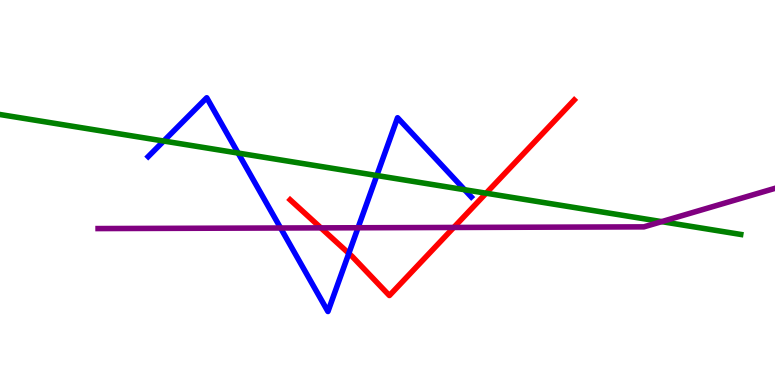[{'lines': ['blue', 'red'], 'intersections': [{'x': 4.5, 'y': 3.42}]}, {'lines': ['green', 'red'], 'intersections': [{'x': 6.27, 'y': 4.98}]}, {'lines': ['purple', 'red'], 'intersections': [{'x': 4.14, 'y': 4.08}, {'x': 5.85, 'y': 4.09}]}, {'lines': ['blue', 'green'], 'intersections': [{'x': 2.11, 'y': 6.34}, {'x': 3.07, 'y': 6.02}, {'x': 4.86, 'y': 5.44}, {'x': 5.99, 'y': 5.07}]}, {'lines': ['blue', 'purple'], 'intersections': [{'x': 3.62, 'y': 4.08}, {'x': 4.62, 'y': 4.08}]}, {'lines': ['green', 'purple'], 'intersections': [{'x': 8.54, 'y': 4.24}]}]